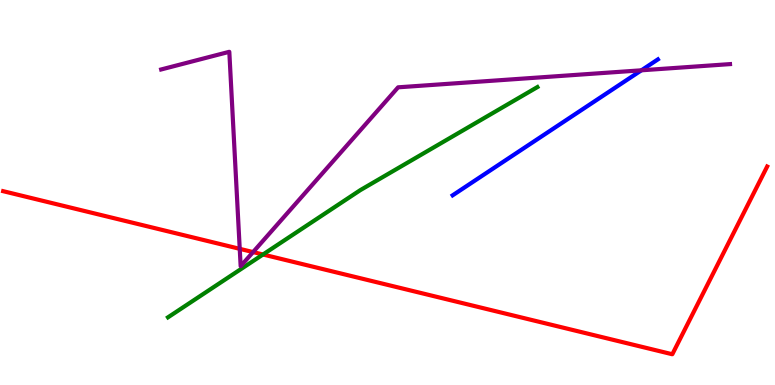[{'lines': ['blue', 'red'], 'intersections': []}, {'lines': ['green', 'red'], 'intersections': [{'x': 3.39, 'y': 3.39}]}, {'lines': ['purple', 'red'], 'intersections': [{'x': 3.09, 'y': 3.54}, {'x': 3.27, 'y': 3.45}]}, {'lines': ['blue', 'green'], 'intersections': []}, {'lines': ['blue', 'purple'], 'intersections': [{'x': 8.28, 'y': 8.17}]}, {'lines': ['green', 'purple'], 'intersections': []}]